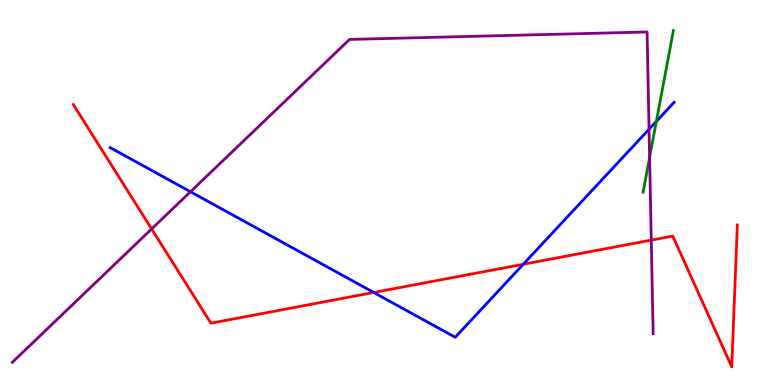[{'lines': ['blue', 'red'], 'intersections': [{'x': 4.82, 'y': 2.4}, {'x': 6.75, 'y': 3.14}]}, {'lines': ['green', 'red'], 'intersections': []}, {'lines': ['purple', 'red'], 'intersections': [{'x': 1.96, 'y': 4.05}, {'x': 8.4, 'y': 3.76}]}, {'lines': ['blue', 'green'], 'intersections': [{'x': 8.47, 'y': 6.85}]}, {'lines': ['blue', 'purple'], 'intersections': [{'x': 2.46, 'y': 5.02}, {'x': 8.37, 'y': 6.64}]}, {'lines': ['green', 'purple'], 'intersections': [{'x': 8.38, 'y': 5.91}]}]